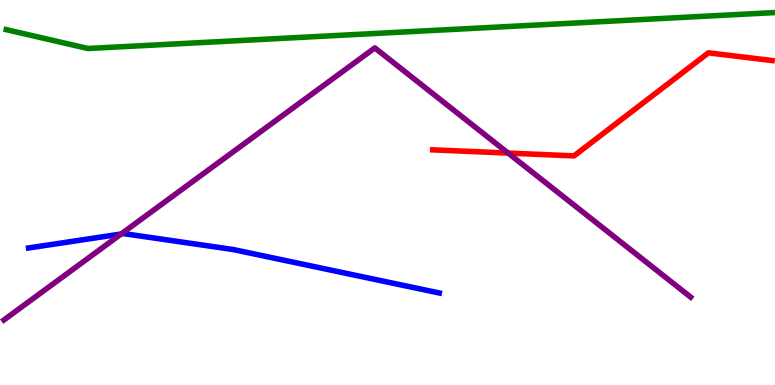[{'lines': ['blue', 'red'], 'intersections': []}, {'lines': ['green', 'red'], 'intersections': []}, {'lines': ['purple', 'red'], 'intersections': [{'x': 6.56, 'y': 6.02}]}, {'lines': ['blue', 'green'], 'intersections': []}, {'lines': ['blue', 'purple'], 'intersections': [{'x': 1.56, 'y': 3.92}]}, {'lines': ['green', 'purple'], 'intersections': []}]